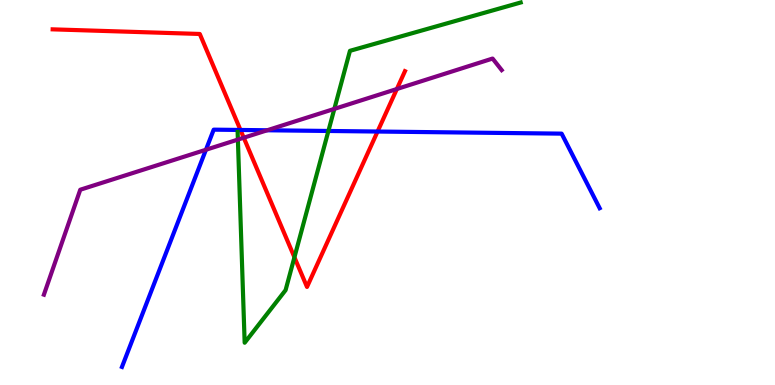[{'lines': ['blue', 'red'], 'intersections': [{'x': 3.1, 'y': 6.62}, {'x': 4.87, 'y': 6.58}]}, {'lines': ['green', 'red'], 'intersections': [{'x': 3.8, 'y': 3.32}]}, {'lines': ['purple', 'red'], 'intersections': [{'x': 3.15, 'y': 6.42}, {'x': 5.12, 'y': 7.69}]}, {'lines': ['blue', 'green'], 'intersections': [{'x': 4.24, 'y': 6.6}]}, {'lines': ['blue', 'purple'], 'intersections': [{'x': 2.66, 'y': 6.11}, {'x': 3.45, 'y': 6.62}]}, {'lines': ['green', 'purple'], 'intersections': [{'x': 3.07, 'y': 6.37}, {'x': 4.31, 'y': 7.17}]}]